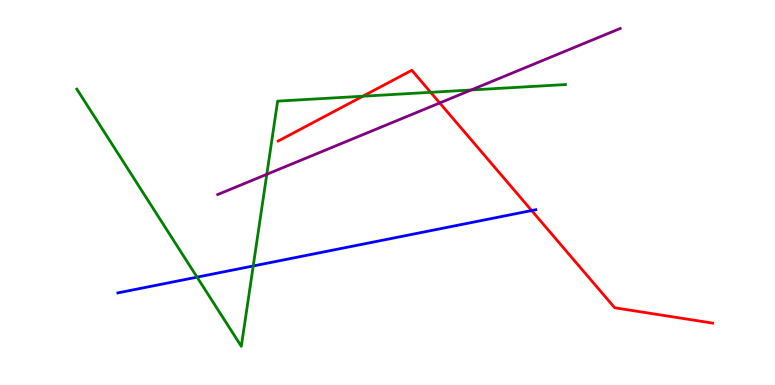[{'lines': ['blue', 'red'], 'intersections': [{'x': 6.86, 'y': 4.53}]}, {'lines': ['green', 'red'], 'intersections': [{'x': 4.68, 'y': 7.5}, {'x': 5.56, 'y': 7.6}]}, {'lines': ['purple', 'red'], 'intersections': [{'x': 5.67, 'y': 7.33}]}, {'lines': ['blue', 'green'], 'intersections': [{'x': 2.54, 'y': 2.8}, {'x': 3.27, 'y': 3.09}]}, {'lines': ['blue', 'purple'], 'intersections': []}, {'lines': ['green', 'purple'], 'intersections': [{'x': 3.44, 'y': 5.47}, {'x': 6.08, 'y': 7.66}]}]